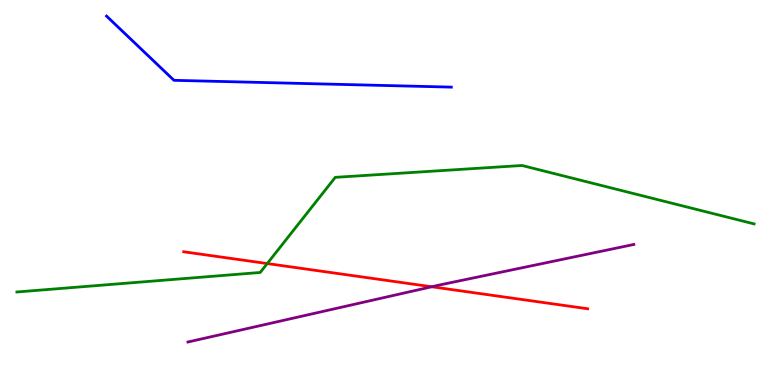[{'lines': ['blue', 'red'], 'intersections': []}, {'lines': ['green', 'red'], 'intersections': [{'x': 3.45, 'y': 3.15}]}, {'lines': ['purple', 'red'], 'intersections': [{'x': 5.57, 'y': 2.55}]}, {'lines': ['blue', 'green'], 'intersections': []}, {'lines': ['blue', 'purple'], 'intersections': []}, {'lines': ['green', 'purple'], 'intersections': []}]